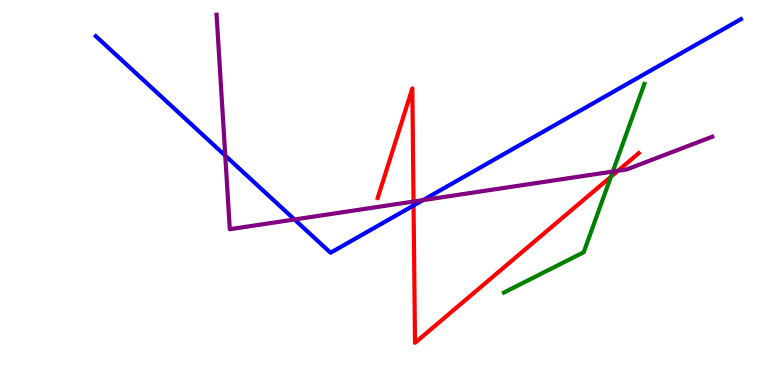[{'lines': ['blue', 'red'], 'intersections': [{'x': 5.34, 'y': 4.66}]}, {'lines': ['green', 'red'], 'intersections': [{'x': 7.88, 'y': 5.41}]}, {'lines': ['purple', 'red'], 'intersections': [{'x': 5.34, 'y': 4.76}, {'x': 7.97, 'y': 5.56}]}, {'lines': ['blue', 'green'], 'intersections': []}, {'lines': ['blue', 'purple'], 'intersections': [{'x': 2.91, 'y': 5.96}, {'x': 3.8, 'y': 4.3}, {'x': 5.46, 'y': 4.8}]}, {'lines': ['green', 'purple'], 'intersections': [{'x': 7.91, 'y': 5.54}]}]